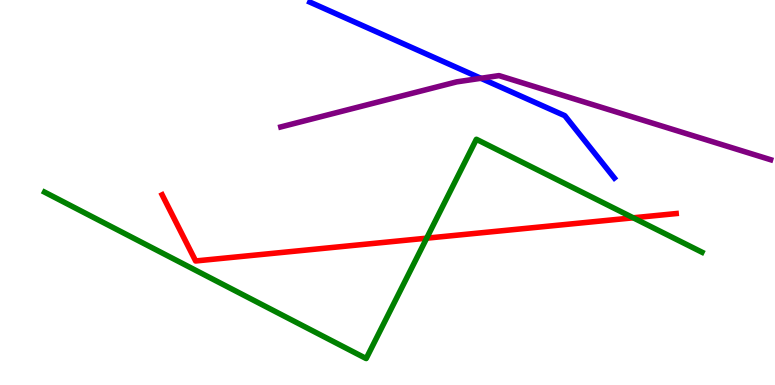[{'lines': ['blue', 'red'], 'intersections': []}, {'lines': ['green', 'red'], 'intersections': [{'x': 5.51, 'y': 3.81}, {'x': 8.17, 'y': 4.34}]}, {'lines': ['purple', 'red'], 'intersections': []}, {'lines': ['blue', 'green'], 'intersections': []}, {'lines': ['blue', 'purple'], 'intersections': [{'x': 6.2, 'y': 7.97}]}, {'lines': ['green', 'purple'], 'intersections': []}]